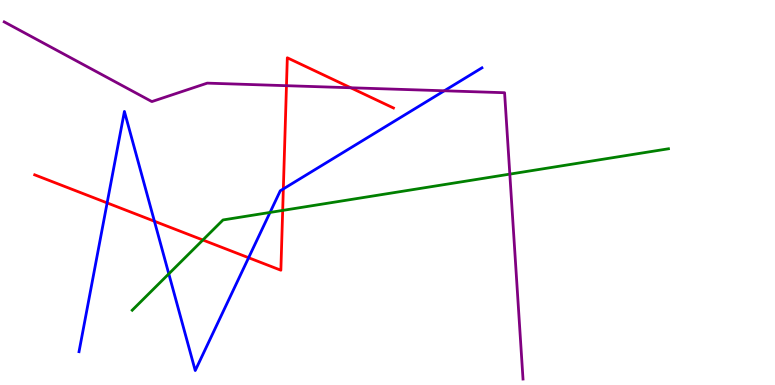[{'lines': ['blue', 'red'], 'intersections': [{'x': 1.38, 'y': 4.73}, {'x': 1.99, 'y': 4.25}, {'x': 3.21, 'y': 3.31}, {'x': 3.66, 'y': 5.09}]}, {'lines': ['green', 'red'], 'intersections': [{'x': 2.62, 'y': 3.77}, {'x': 3.65, 'y': 4.53}]}, {'lines': ['purple', 'red'], 'intersections': [{'x': 3.7, 'y': 7.77}, {'x': 4.53, 'y': 7.72}]}, {'lines': ['blue', 'green'], 'intersections': [{'x': 2.18, 'y': 2.89}, {'x': 3.48, 'y': 4.48}]}, {'lines': ['blue', 'purple'], 'intersections': [{'x': 5.73, 'y': 7.64}]}, {'lines': ['green', 'purple'], 'intersections': [{'x': 6.58, 'y': 5.48}]}]